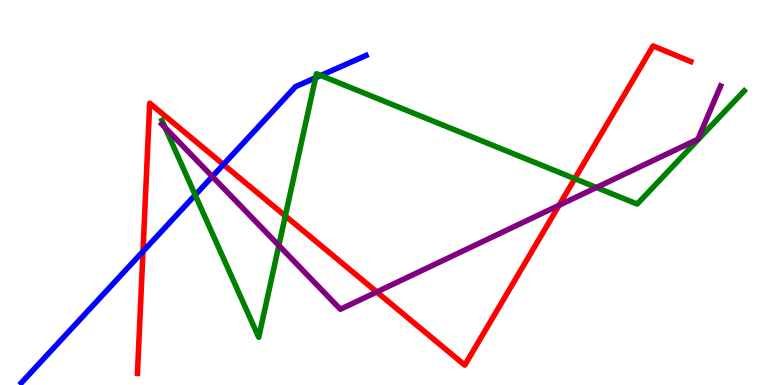[{'lines': ['blue', 'red'], 'intersections': [{'x': 1.84, 'y': 3.47}, {'x': 2.88, 'y': 5.73}]}, {'lines': ['green', 'red'], 'intersections': [{'x': 3.68, 'y': 4.39}, {'x': 7.42, 'y': 5.36}]}, {'lines': ['purple', 'red'], 'intersections': [{'x': 4.86, 'y': 2.42}, {'x': 7.21, 'y': 4.67}]}, {'lines': ['blue', 'green'], 'intersections': [{'x': 2.52, 'y': 4.93}, {'x': 4.07, 'y': 7.98}, {'x': 4.14, 'y': 8.04}]}, {'lines': ['blue', 'purple'], 'intersections': [{'x': 2.74, 'y': 5.41}]}, {'lines': ['green', 'purple'], 'intersections': [{'x': 2.13, 'y': 6.69}, {'x': 3.6, 'y': 3.62}, {'x': 7.7, 'y': 5.13}]}]